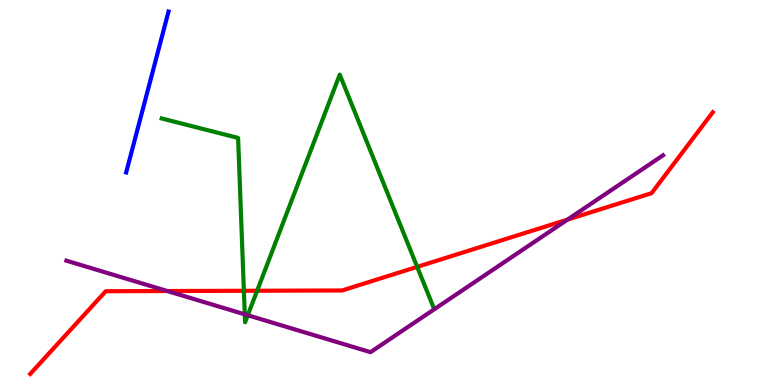[{'lines': ['blue', 'red'], 'intersections': []}, {'lines': ['green', 'red'], 'intersections': [{'x': 3.15, 'y': 2.45}, {'x': 3.32, 'y': 2.45}, {'x': 5.38, 'y': 3.07}]}, {'lines': ['purple', 'red'], 'intersections': [{'x': 2.16, 'y': 2.44}, {'x': 7.32, 'y': 4.3}]}, {'lines': ['blue', 'green'], 'intersections': []}, {'lines': ['blue', 'purple'], 'intersections': []}, {'lines': ['green', 'purple'], 'intersections': [{'x': 3.16, 'y': 1.84}, {'x': 3.2, 'y': 1.81}]}]